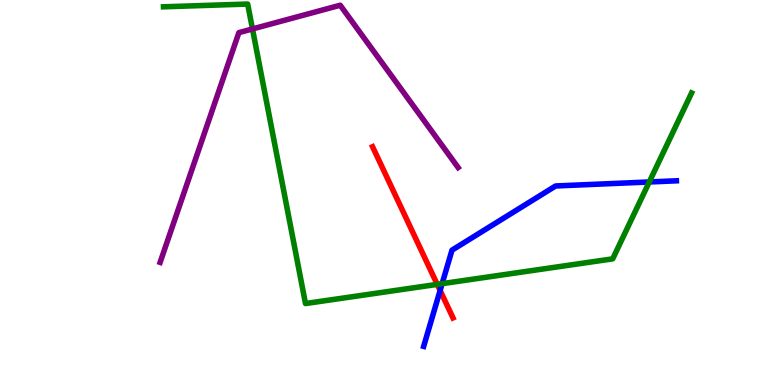[{'lines': ['blue', 'red'], 'intersections': [{'x': 5.68, 'y': 2.45}]}, {'lines': ['green', 'red'], 'intersections': [{'x': 5.64, 'y': 2.61}]}, {'lines': ['purple', 'red'], 'intersections': []}, {'lines': ['blue', 'green'], 'intersections': [{'x': 5.7, 'y': 2.63}, {'x': 8.38, 'y': 5.27}]}, {'lines': ['blue', 'purple'], 'intersections': []}, {'lines': ['green', 'purple'], 'intersections': [{'x': 3.26, 'y': 9.25}]}]